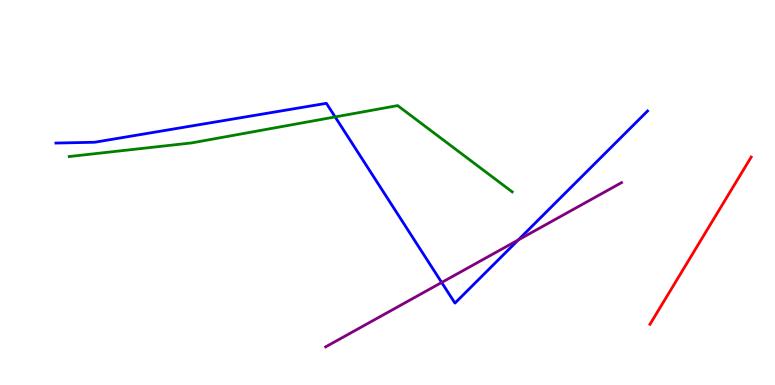[{'lines': ['blue', 'red'], 'intersections': []}, {'lines': ['green', 'red'], 'intersections': []}, {'lines': ['purple', 'red'], 'intersections': []}, {'lines': ['blue', 'green'], 'intersections': [{'x': 4.32, 'y': 6.96}]}, {'lines': ['blue', 'purple'], 'intersections': [{'x': 5.7, 'y': 2.66}, {'x': 6.69, 'y': 3.77}]}, {'lines': ['green', 'purple'], 'intersections': []}]